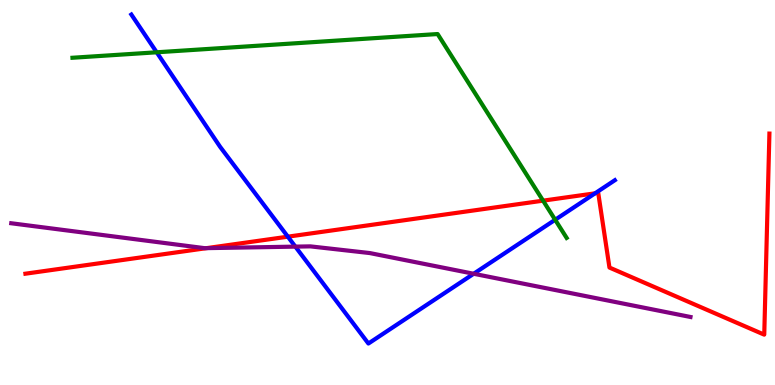[{'lines': ['blue', 'red'], 'intersections': [{'x': 3.71, 'y': 3.85}, {'x': 7.68, 'y': 4.98}]}, {'lines': ['green', 'red'], 'intersections': [{'x': 7.01, 'y': 4.79}]}, {'lines': ['purple', 'red'], 'intersections': [{'x': 2.66, 'y': 3.55}]}, {'lines': ['blue', 'green'], 'intersections': [{'x': 2.02, 'y': 8.64}, {'x': 7.16, 'y': 4.29}]}, {'lines': ['blue', 'purple'], 'intersections': [{'x': 3.81, 'y': 3.59}, {'x': 6.11, 'y': 2.89}]}, {'lines': ['green', 'purple'], 'intersections': []}]